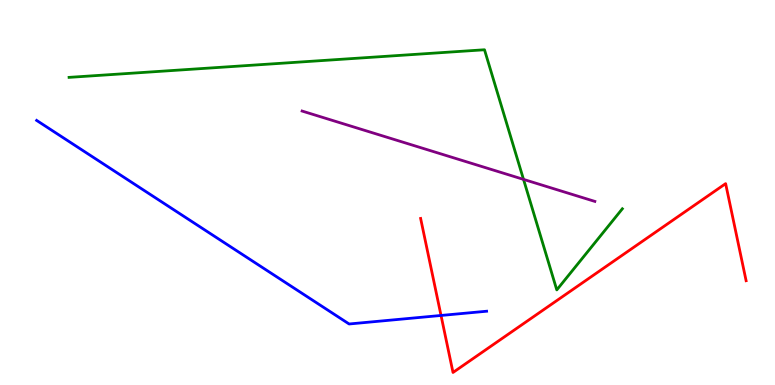[{'lines': ['blue', 'red'], 'intersections': [{'x': 5.69, 'y': 1.81}]}, {'lines': ['green', 'red'], 'intersections': []}, {'lines': ['purple', 'red'], 'intersections': []}, {'lines': ['blue', 'green'], 'intersections': []}, {'lines': ['blue', 'purple'], 'intersections': []}, {'lines': ['green', 'purple'], 'intersections': [{'x': 6.76, 'y': 5.34}]}]